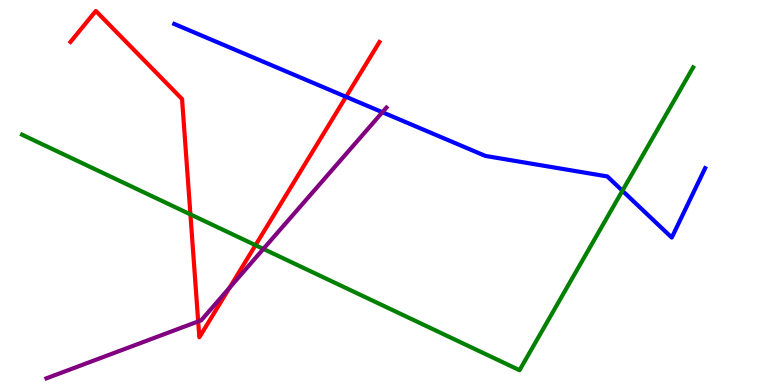[{'lines': ['blue', 'red'], 'intersections': [{'x': 4.46, 'y': 7.49}]}, {'lines': ['green', 'red'], 'intersections': [{'x': 2.46, 'y': 4.43}, {'x': 3.3, 'y': 3.63}]}, {'lines': ['purple', 'red'], 'intersections': [{'x': 2.56, 'y': 1.65}, {'x': 2.96, 'y': 2.52}]}, {'lines': ['blue', 'green'], 'intersections': [{'x': 8.03, 'y': 5.05}]}, {'lines': ['blue', 'purple'], 'intersections': [{'x': 4.93, 'y': 7.08}]}, {'lines': ['green', 'purple'], 'intersections': [{'x': 3.4, 'y': 3.53}]}]